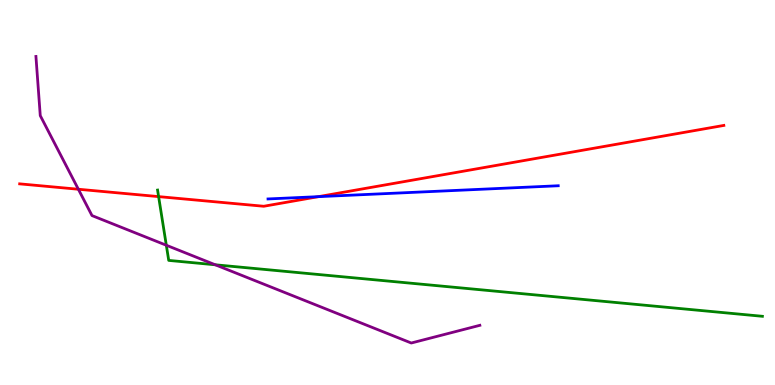[{'lines': ['blue', 'red'], 'intersections': [{'x': 4.11, 'y': 4.89}]}, {'lines': ['green', 'red'], 'intersections': [{'x': 2.05, 'y': 4.89}]}, {'lines': ['purple', 'red'], 'intersections': [{'x': 1.01, 'y': 5.08}]}, {'lines': ['blue', 'green'], 'intersections': []}, {'lines': ['blue', 'purple'], 'intersections': []}, {'lines': ['green', 'purple'], 'intersections': [{'x': 2.15, 'y': 3.63}, {'x': 2.78, 'y': 3.12}]}]